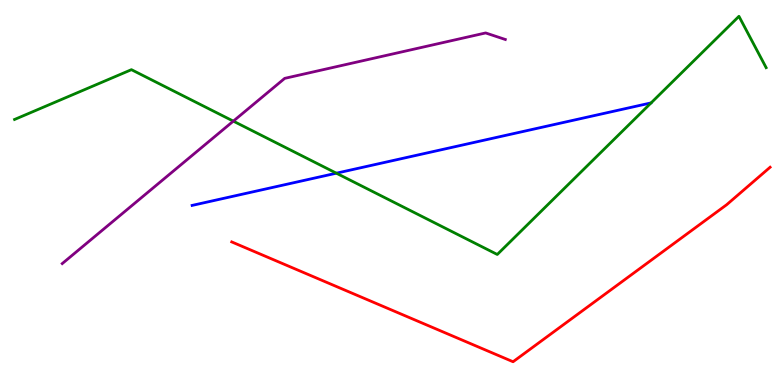[{'lines': ['blue', 'red'], 'intersections': []}, {'lines': ['green', 'red'], 'intersections': []}, {'lines': ['purple', 'red'], 'intersections': []}, {'lines': ['blue', 'green'], 'intersections': [{'x': 4.34, 'y': 5.5}]}, {'lines': ['blue', 'purple'], 'intersections': []}, {'lines': ['green', 'purple'], 'intersections': [{'x': 3.01, 'y': 6.85}]}]